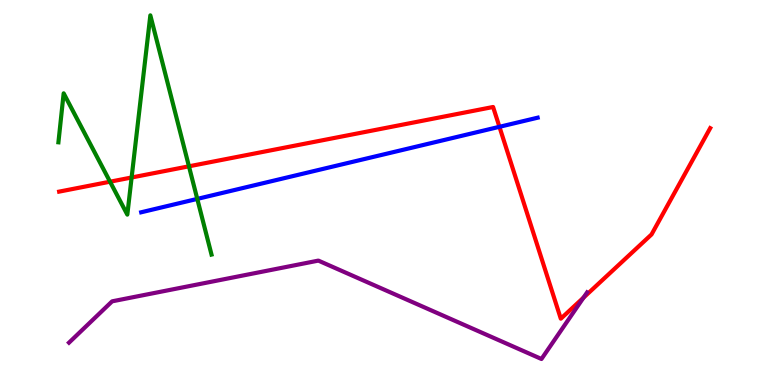[{'lines': ['blue', 'red'], 'intersections': [{'x': 6.44, 'y': 6.71}]}, {'lines': ['green', 'red'], 'intersections': [{'x': 1.42, 'y': 5.28}, {'x': 1.7, 'y': 5.39}, {'x': 2.44, 'y': 5.68}]}, {'lines': ['purple', 'red'], 'intersections': [{'x': 7.53, 'y': 2.27}]}, {'lines': ['blue', 'green'], 'intersections': [{'x': 2.55, 'y': 4.83}]}, {'lines': ['blue', 'purple'], 'intersections': []}, {'lines': ['green', 'purple'], 'intersections': []}]